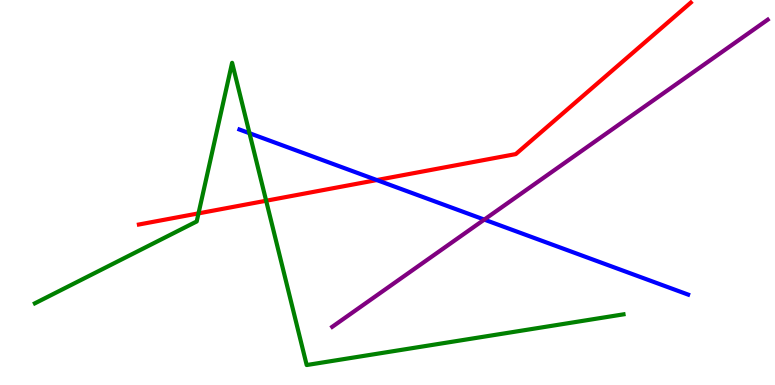[{'lines': ['blue', 'red'], 'intersections': [{'x': 4.86, 'y': 5.32}]}, {'lines': ['green', 'red'], 'intersections': [{'x': 2.56, 'y': 4.46}, {'x': 3.43, 'y': 4.79}]}, {'lines': ['purple', 'red'], 'intersections': []}, {'lines': ['blue', 'green'], 'intersections': [{'x': 3.22, 'y': 6.54}]}, {'lines': ['blue', 'purple'], 'intersections': [{'x': 6.25, 'y': 4.3}]}, {'lines': ['green', 'purple'], 'intersections': []}]